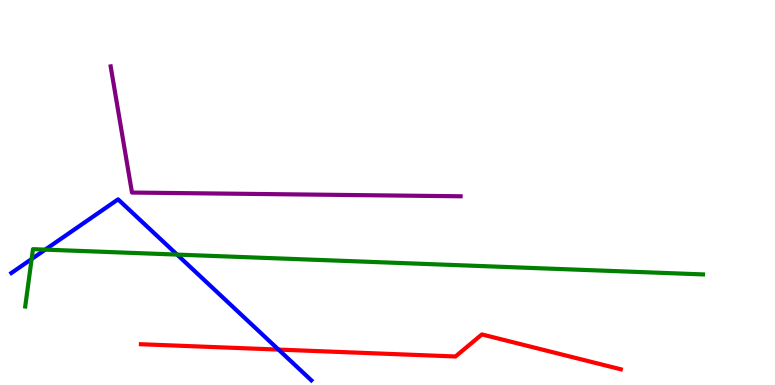[{'lines': ['blue', 'red'], 'intersections': [{'x': 3.59, 'y': 0.92}]}, {'lines': ['green', 'red'], 'intersections': []}, {'lines': ['purple', 'red'], 'intersections': []}, {'lines': ['blue', 'green'], 'intersections': [{'x': 0.408, 'y': 3.27}, {'x': 0.584, 'y': 3.52}, {'x': 2.28, 'y': 3.39}]}, {'lines': ['blue', 'purple'], 'intersections': []}, {'lines': ['green', 'purple'], 'intersections': []}]